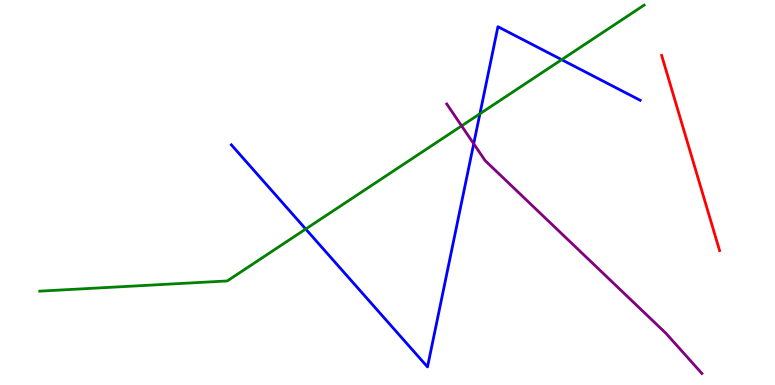[{'lines': ['blue', 'red'], 'intersections': []}, {'lines': ['green', 'red'], 'intersections': []}, {'lines': ['purple', 'red'], 'intersections': []}, {'lines': ['blue', 'green'], 'intersections': [{'x': 3.94, 'y': 4.05}, {'x': 6.19, 'y': 7.05}, {'x': 7.25, 'y': 8.45}]}, {'lines': ['blue', 'purple'], 'intersections': [{'x': 6.11, 'y': 6.27}]}, {'lines': ['green', 'purple'], 'intersections': [{'x': 5.96, 'y': 6.73}]}]